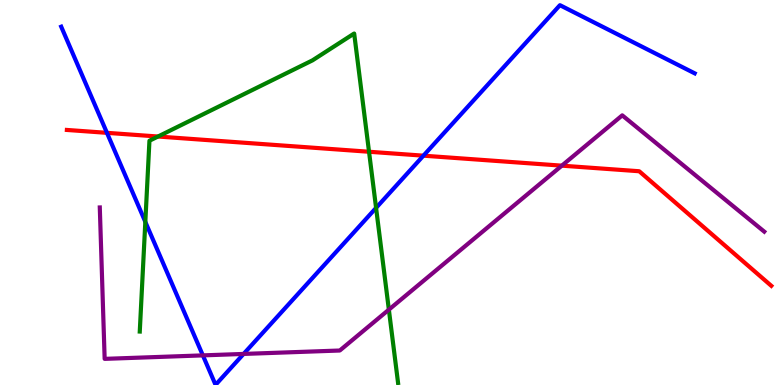[{'lines': ['blue', 'red'], 'intersections': [{'x': 1.38, 'y': 6.55}, {'x': 5.46, 'y': 5.96}]}, {'lines': ['green', 'red'], 'intersections': [{'x': 2.04, 'y': 6.45}, {'x': 4.76, 'y': 6.06}]}, {'lines': ['purple', 'red'], 'intersections': [{'x': 7.25, 'y': 5.7}]}, {'lines': ['blue', 'green'], 'intersections': [{'x': 1.88, 'y': 4.24}, {'x': 4.85, 'y': 4.6}]}, {'lines': ['blue', 'purple'], 'intersections': [{'x': 2.62, 'y': 0.769}, {'x': 3.14, 'y': 0.807}]}, {'lines': ['green', 'purple'], 'intersections': [{'x': 5.02, 'y': 1.96}]}]